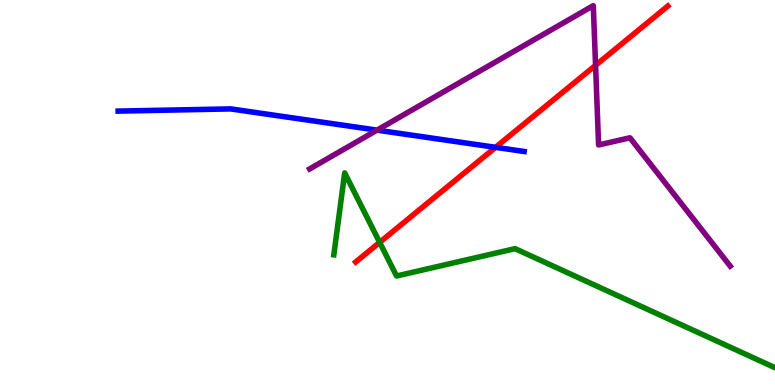[{'lines': ['blue', 'red'], 'intersections': [{'x': 6.39, 'y': 6.17}]}, {'lines': ['green', 'red'], 'intersections': [{'x': 4.9, 'y': 3.7}]}, {'lines': ['purple', 'red'], 'intersections': [{'x': 7.68, 'y': 8.3}]}, {'lines': ['blue', 'green'], 'intersections': []}, {'lines': ['blue', 'purple'], 'intersections': [{'x': 4.87, 'y': 6.62}]}, {'lines': ['green', 'purple'], 'intersections': []}]